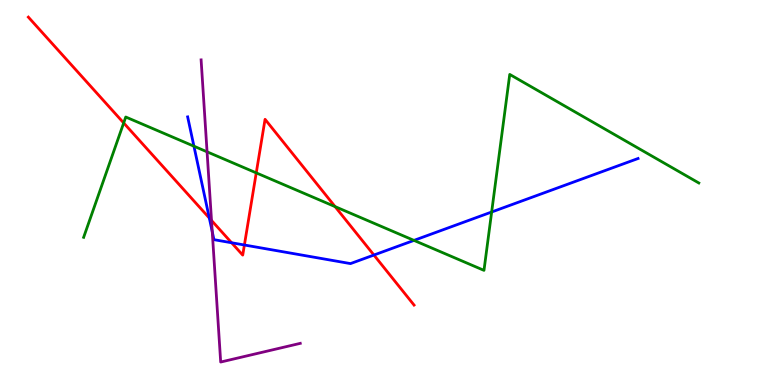[{'lines': ['blue', 'red'], 'intersections': [{'x': 2.7, 'y': 4.34}, {'x': 2.99, 'y': 3.69}, {'x': 3.15, 'y': 3.64}, {'x': 4.82, 'y': 3.38}]}, {'lines': ['green', 'red'], 'intersections': [{'x': 1.6, 'y': 6.81}, {'x': 3.31, 'y': 5.51}, {'x': 4.32, 'y': 4.63}]}, {'lines': ['purple', 'red'], 'intersections': [{'x': 2.73, 'y': 4.27}]}, {'lines': ['blue', 'green'], 'intersections': [{'x': 2.5, 'y': 6.2}, {'x': 5.34, 'y': 3.76}, {'x': 6.34, 'y': 4.49}]}, {'lines': ['blue', 'purple'], 'intersections': [{'x': 2.74, 'y': 3.98}]}, {'lines': ['green', 'purple'], 'intersections': [{'x': 2.67, 'y': 6.06}]}]